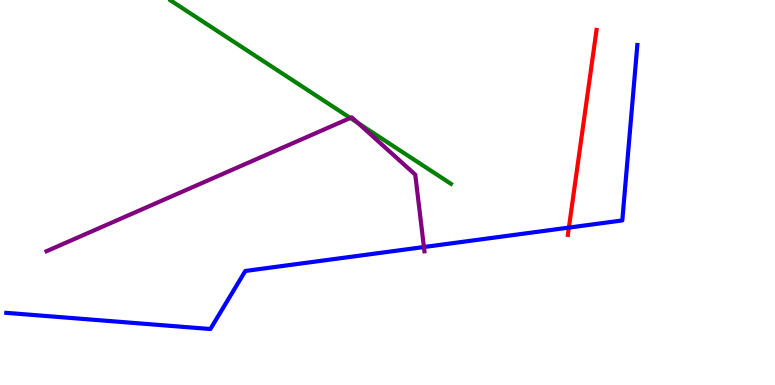[{'lines': ['blue', 'red'], 'intersections': [{'x': 7.34, 'y': 4.09}]}, {'lines': ['green', 'red'], 'intersections': []}, {'lines': ['purple', 'red'], 'intersections': []}, {'lines': ['blue', 'green'], 'intersections': []}, {'lines': ['blue', 'purple'], 'intersections': [{'x': 5.47, 'y': 3.58}]}, {'lines': ['green', 'purple'], 'intersections': [{'x': 4.52, 'y': 6.94}, {'x': 4.62, 'y': 6.81}]}]